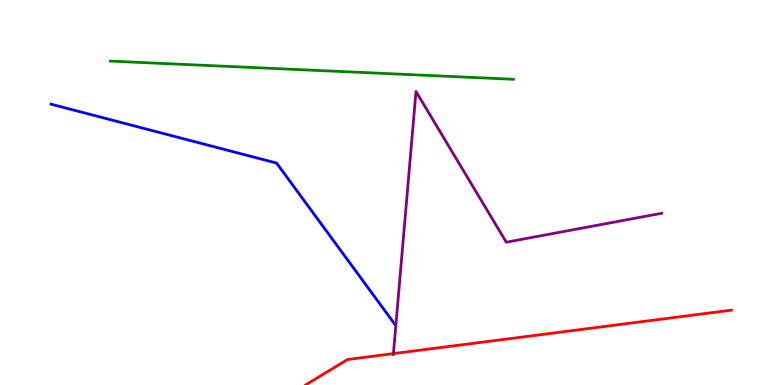[{'lines': ['blue', 'red'], 'intersections': []}, {'lines': ['green', 'red'], 'intersections': []}, {'lines': ['purple', 'red'], 'intersections': [{'x': 5.08, 'y': 0.815}]}, {'lines': ['blue', 'green'], 'intersections': []}, {'lines': ['blue', 'purple'], 'intersections': []}, {'lines': ['green', 'purple'], 'intersections': []}]